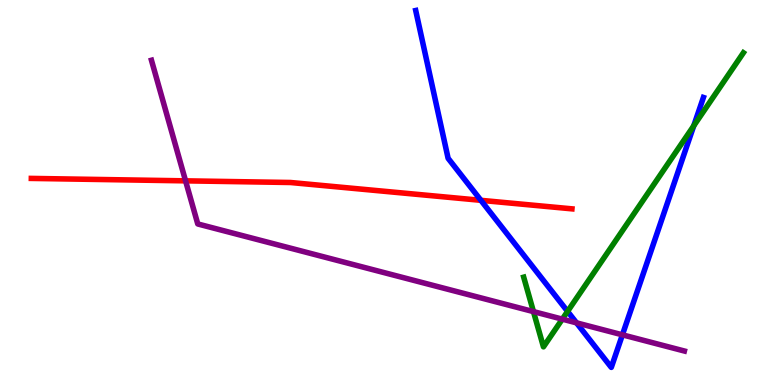[{'lines': ['blue', 'red'], 'intersections': [{'x': 6.21, 'y': 4.8}]}, {'lines': ['green', 'red'], 'intersections': []}, {'lines': ['purple', 'red'], 'intersections': [{'x': 2.39, 'y': 5.3}]}, {'lines': ['blue', 'green'], 'intersections': [{'x': 7.32, 'y': 1.91}, {'x': 8.95, 'y': 6.73}]}, {'lines': ['blue', 'purple'], 'intersections': [{'x': 7.44, 'y': 1.61}, {'x': 8.03, 'y': 1.3}]}, {'lines': ['green', 'purple'], 'intersections': [{'x': 6.88, 'y': 1.91}, {'x': 7.26, 'y': 1.71}]}]